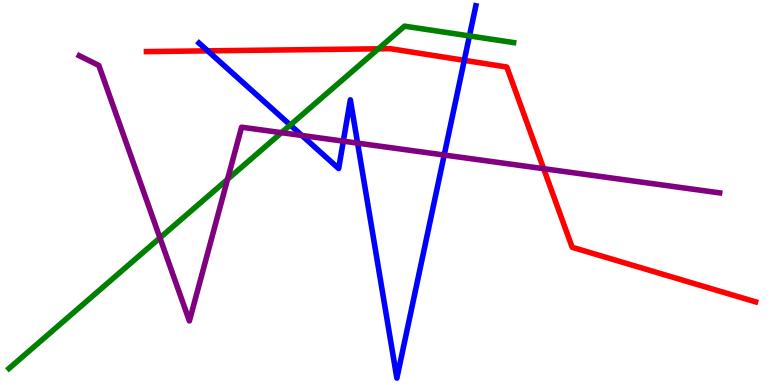[{'lines': ['blue', 'red'], 'intersections': [{'x': 2.68, 'y': 8.68}, {'x': 5.99, 'y': 8.43}]}, {'lines': ['green', 'red'], 'intersections': [{'x': 4.88, 'y': 8.73}]}, {'lines': ['purple', 'red'], 'intersections': [{'x': 7.02, 'y': 5.62}]}, {'lines': ['blue', 'green'], 'intersections': [{'x': 3.75, 'y': 6.75}, {'x': 6.06, 'y': 9.07}]}, {'lines': ['blue', 'purple'], 'intersections': [{'x': 3.9, 'y': 6.48}, {'x': 4.43, 'y': 6.33}, {'x': 4.61, 'y': 6.28}, {'x': 5.73, 'y': 5.97}]}, {'lines': ['green', 'purple'], 'intersections': [{'x': 2.06, 'y': 3.82}, {'x': 2.94, 'y': 5.34}, {'x': 3.63, 'y': 6.55}]}]